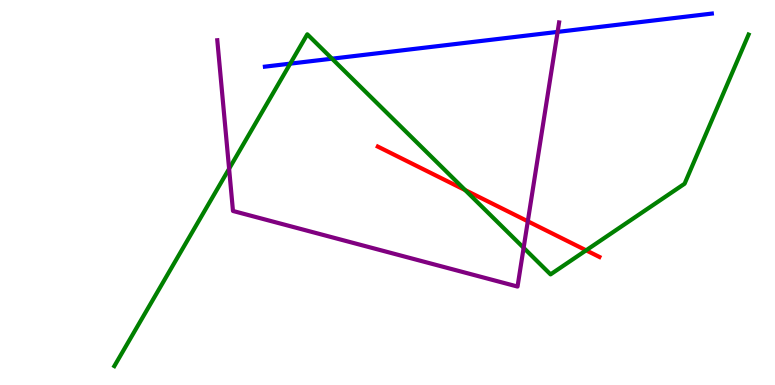[{'lines': ['blue', 'red'], 'intersections': []}, {'lines': ['green', 'red'], 'intersections': [{'x': 6.0, 'y': 5.06}, {'x': 7.56, 'y': 3.5}]}, {'lines': ['purple', 'red'], 'intersections': [{'x': 6.81, 'y': 4.25}]}, {'lines': ['blue', 'green'], 'intersections': [{'x': 3.74, 'y': 8.35}, {'x': 4.28, 'y': 8.48}]}, {'lines': ['blue', 'purple'], 'intersections': [{'x': 7.19, 'y': 9.17}]}, {'lines': ['green', 'purple'], 'intersections': [{'x': 2.96, 'y': 5.62}, {'x': 6.76, 'y': 3.56}]}]